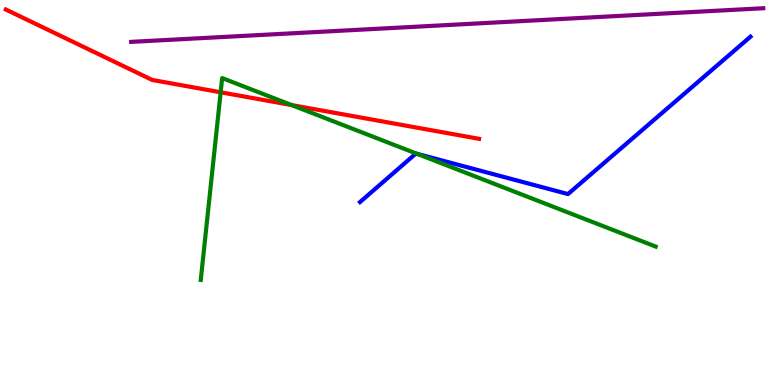[{'lines': ['blue', 'red'], 'intersections': []}, {'lines': ['green', 'red'], 'intersections': [{'x': 2.85, 'y': 7.6}, {'x': 3.76, 'y': 7.27}]}, {'lines': ['purple', 'red'], 'intersections': []}, {'lines': ['blue', 'green'], 'intersections': [{'x': 5.38, 'y': 6.0}]}, {'lines': ['blue', 'purple'], 'intersections': []}, {'lines': ['green', 'purple'], 'intersections': []}]